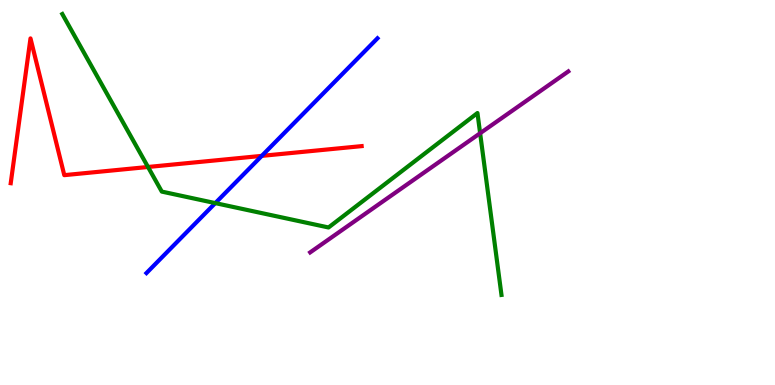[{'lines': ['blue', 'red'], 'intersections': [{'x': 3.38, 'y': 5.95}]}, {'lines': ['green', 'red'], 'intersections': [{'x': 1.91, 'y': 5.66}]}, {'lines': ['purple', 'red'], 'intersections': []}, {'lines': ['blue', 'green'], 'intersections': [{'x': 2.78, 'y': 4.72}]}, {'lines': ['blue', 'purple'], 'intersections': []}, {'lines': ['green', 'purple'], 'intersections': [{'x': 6.2, 'y': 6.54}]}]